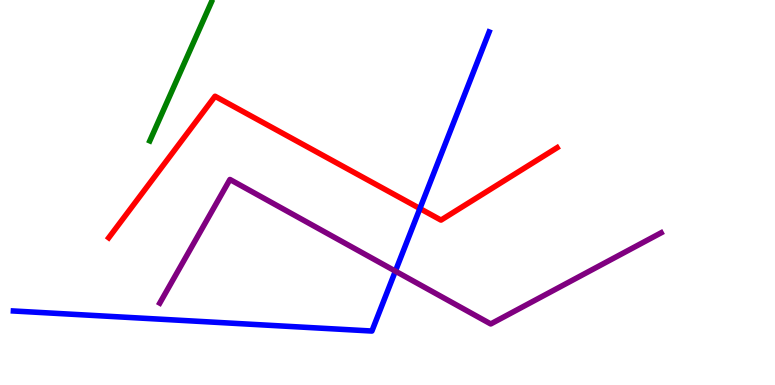[{'lines': ['blue', 'red'], 'intersections': [{'x': 5.42, 'y': 4.58}]}, {'lines': ['green', 'red'], 'intersections': []}, {'lines': ['purple', 'red'], 'intersections': []}, {'lines': ['blue', 'green'], 'intersections': []}, {'lines': ['blue', 'purple'], 'intersections': [{'x': 5.1, 'y': 2.96}]}, {'lines': ['green', 'purple'], 'intersections': []}]